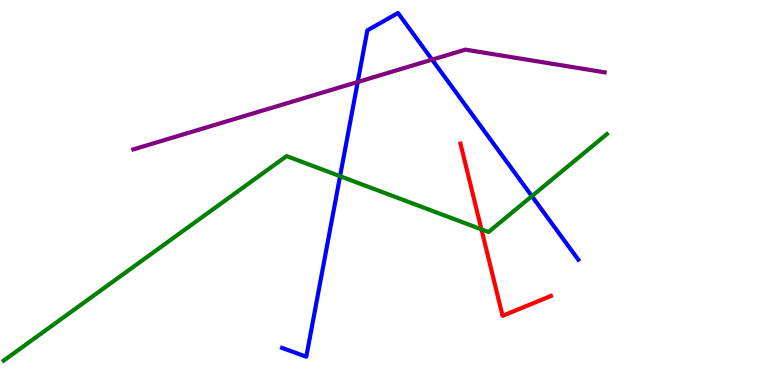[{'lines': ['blue', 'red'], 'intersections': []}, {'lines': ['green', 'red'], 'intersections': [{'x': 6.21, 'y': 4.04}]}, {'lines': ['purple', 'red'], 'intersections': []}, {'lines': ['blue', 'green'], 'intersections': [{'x': 4.39, 'y': 5.42}, {'x': 6.86, 'y': 4.91}]}, {'lines': ['blue', 'purple'], 'intersections': [{'x': 4.62, 'y': 7.87}, {'x': 5.58, 'y': 8.45}]}, {'lines': ['green', 'purple'], 'intersections': []}]